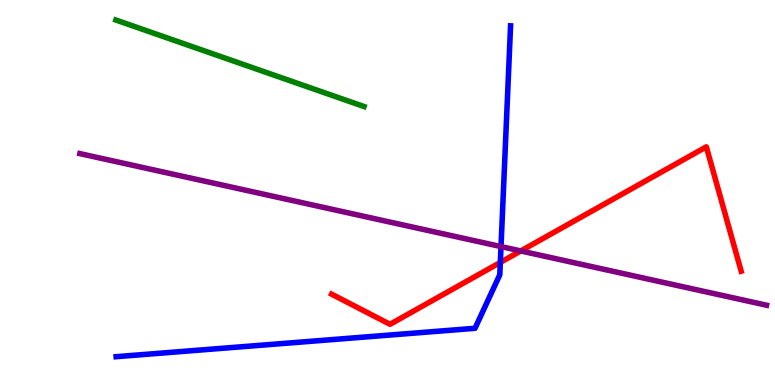[{'lines': ['blue', 'red'], 'intersections': [{'x': 6.46, 'y': 3.18}]}, {'lines': ['green', 'red'], 'intersections': []}, {'lines': ['purple', 'red'], 'intersections': [{'x': 6.72, 'y': 3.48}]}, {'lines': ['blue', 'green'], 'intersections': []}, {'lines': ['blue', 'purple'], 'intersections': [{'x': 6.46, 'y': 3.6}]}, {'lines': ['green', 'purple'], 'intersections': []}]